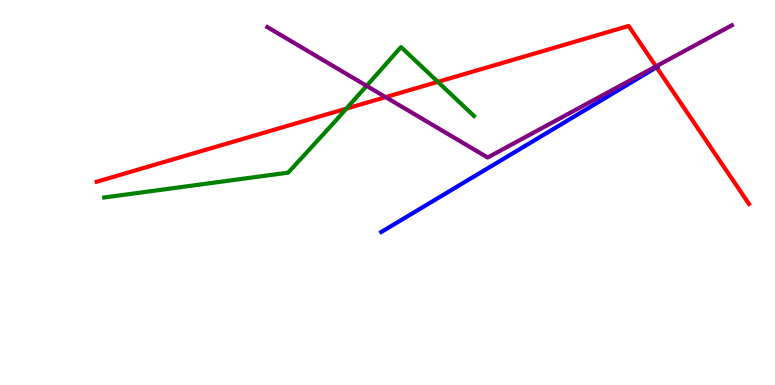[{'lines': ['blue', 'red'], 'intersections': [{'x': 8.47, 'y': 8.25}]}, {'lines': ['green', 'red'], 'intersections': [{'x': 4.47, 'y': 7.18}, {'x': 5.65, 'y': 7.87}]}, {'lines': ['purple', 'red'], 'intersections': [{'x': 4.98, 'y': 7.48}, {'x': 8.46, 'y': 8.28}]}, {'lines': ['blue', 'green'], 'intersections': []}, {'lines': ['blue', 'purple'], 'intersections': []}, {'lines': ['green', 'purple'], 'intersections': [{'x': 4.73, 'y': 7.77}]}]